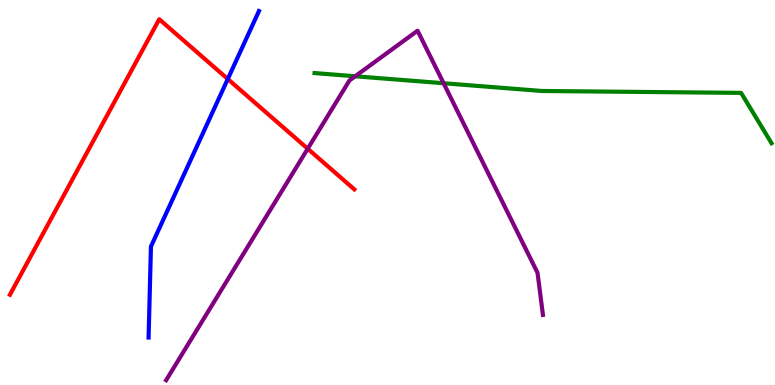[{'lines': ['blue', 'red'], 'intersections': [{'x': 2.94, 'y': 7.95}]}, {'lines': ['green', 'red'], 'intersections': []}, {'lines': ['purple', 'red'], 'intersections': [{'x': 3.97, 'y': 6.14}]}, {'lines': ['blue', 'green'], 'intersections': []}, {'lines': ['blue', 'purple'], 'intersections': []}, {'lines': ['green', 'purple'], 'intersections': [{'x': 4.58, 'y': 8.02}, {'x': 5.72, 'y': 7.84}]}]